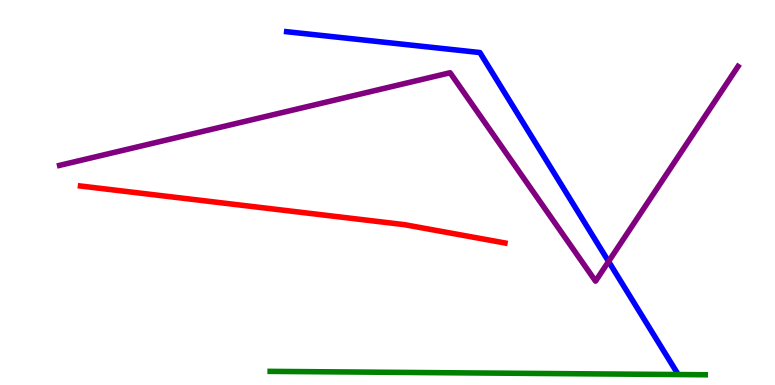[{'lines': ['blue', 'red'], 'intersections': []}, {'lines': ['green', 'red'], 'intersections': []}, {'lines': ['purple', 'red'], 'intersections': []}, {'lines': ['blue', 'green'], 'intersections': []}, {'lines': ['blue', 'purple'], 'intersections': [{'x': 7.85, 'y': 3.21}]}, {'lines': ['green', 'purple'], 'intersections': []}]